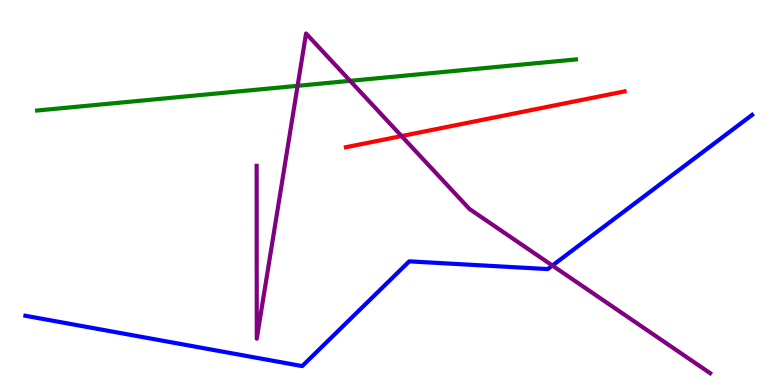[{'lines': ['blue', 'red'], 'intersections': []}, {'lines': ['green', 'red'], 'intersections': []}, {'lines': ['purple', 'red'], 'intersections': [{'x': 5.18, 'y': 6.47}]}, {'lines': ['blue', 'green'], 'intersections': []}, {'lines': ['blue', 'purple'], 'intersections': [{'x': 7.13, 'y': 3.1}]}, {'lines': ['green', 'purple'], 'intersections': [{'x': 3.84, 'y': 7.77}, {'x': 4.52, 'y': 7.9}]}]